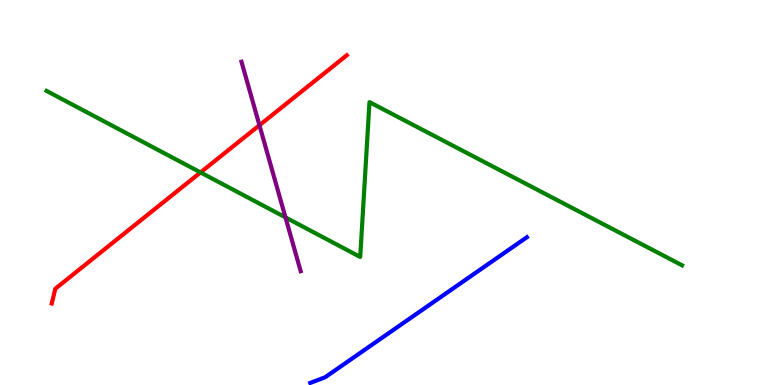[{'lines': ['blue', 'red'], 'intersections': []}, {'lines': ['green', 'red'], 'intersections': [{'x': 2.59, 'y': 5.52}]}, {'lines': ['purple', 'red'], 'intersections': [{'x': 3.35, 'y': 6.75}]}, {'lines': ['blue', 'green'], 'intersections': []}, {'lines': ['blue', 'purple'], 'intersections': []}, {'lines': ['green', 'purple'], 'intersections': [{'x': 3.68, 'y': 4.35}]}]